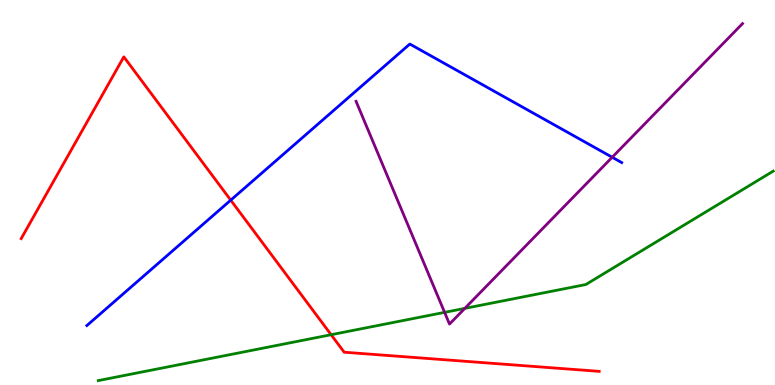[{'lines': ['blue', 'red'], 'intersections': [{'x': 2.98, 'y': 4.8}]}, {'lines': ['green', 'red'], 'intersections': [{'x': 4.27, 'y': 1.31}]}, {'lines': ['purple', 'red'], 'intersections': []}, {'lines': ['blue', 'green'], 'intersections': []}, {'lines': ['blue', 'purple'], 'intersections': [{'x': 7.9, 'y': 5.92}]}, {'lines': ['green', 'purple'], 'intersections': [{'x': 5.74, 'y': 1.89}, {'x': 6.0, 'y': 1.99}]}]